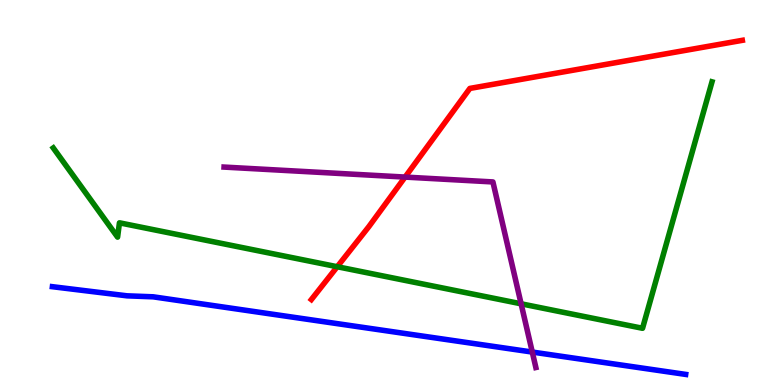[{'lines': ['blue', 'red'], 'intersections': []}, {'lines': ['green', 'red'], 'intersections': [{'x': 4.35, 'y': 3.07}]}, {'lines': ['purple', 'red'], 'intersections': [{'x': 5.23, 'y': 5.4}]}, {'lines': ['blue', 'green'], 'intersections': []}, {'lines': ['blue', 'purple'], 'intersections': [{'x': 6.87, 'y': 0.856}]}, {'lines': ['green', 'purple'], 'intersections': [{'x': 6.72, 'y': 2.11}]}]